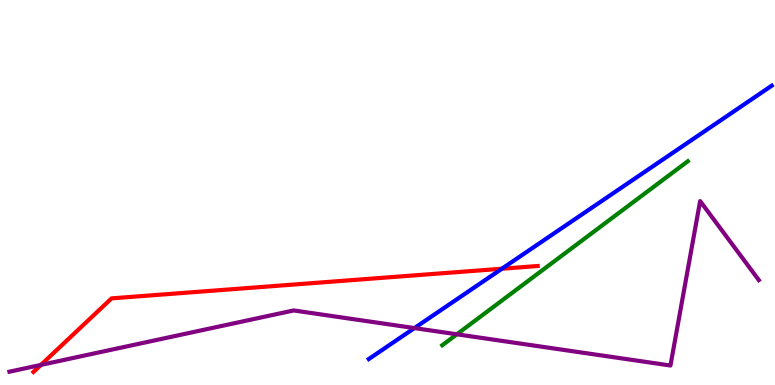[{'lines': ['blue', 'red'], 'intersections': [{'x': 6.48, 'y': 3.02}]}, {'lines': ['green', 'red'], 'intersections': []}, {'lines': ['purple', 'red'], 'intersections': [{'x': 0.528, 'y': 0.522}]}, {'lines': ['blue', 'green'], 'intersections': []}, {'lines': ['blue', 'purple'], 'intersections': [{'x': 5.35, 'y': 1.48}]}, {'lines': ['green', 'purple'], 'intersections': [{'x': 5.9, 'y': 1.32}]}]